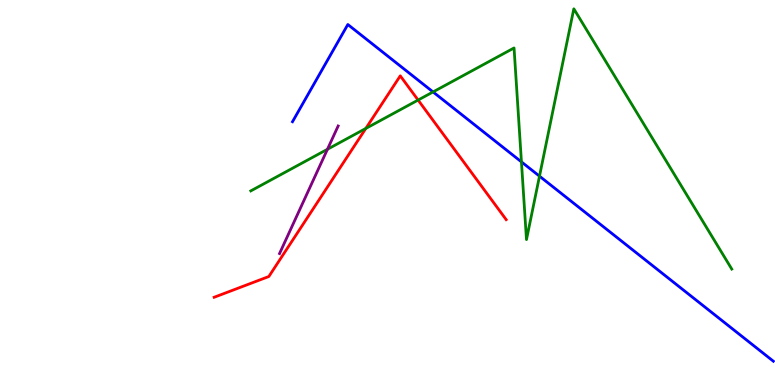[{'lines': ['blue', 'red'], 'intersections': []}, {'lines': ['green', 'red'], 'intersections': [{'x': 4.72, 'y': 6.66}, {'x': 5.39, 'y': 7.4}]}, {'lines': ['purple', 'red'], 'intersections': []}, {'lines': ['blue', 'green'], 'intersections': [{'x': 5.59, 'y': 7.61}, {'x': 6.73, 'y': 5.8}, {'x': 6.96, 'y': 5.42}]}, {'lines': ['blue', 'purple'], 'intersections': []}, {'lines': ['green', 'purple'], 'intersections': [{'x': 4.23, 'y': 6.12}]}]